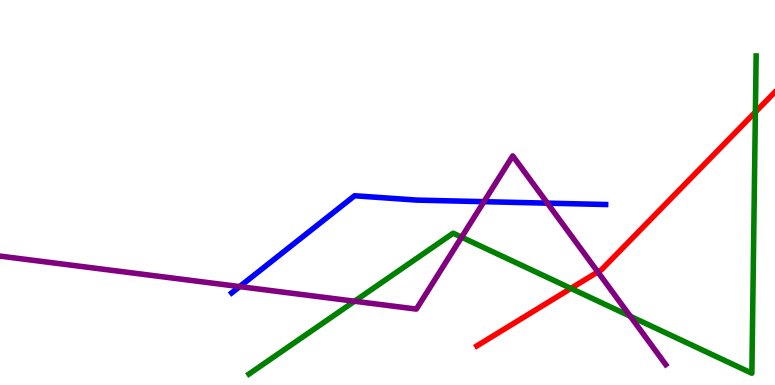[{'lines': ['blue', 'red'], 'intersections': []}, {'lines': ['green', 'red'], 'intersections': [{'x': 7.37, 'y': 2.51}, {'x': 9.75, 'y': 7.09}]}, {'lines': ['purple', 'red'], 'intersections': [{'x': 7.71, 'y': 2.94}]}, {'lines': ['blue', 'green'], 'intersections': []}, {'lines': ['blue', 'purple'], 'intersections': [{'x': 3.09, 'y': 2.56}, {'x': 6.24, 'y': 4.76}, {'x': 7.06, 'y': 4.72}]}, {'lines': ['green', 'purple'], 'intersections': [{'x': 4.57, 'y': 2.18}, {'x': 5.96, 'y': 3.84}, {'x': 8.13, 'y': 1.79}]}]